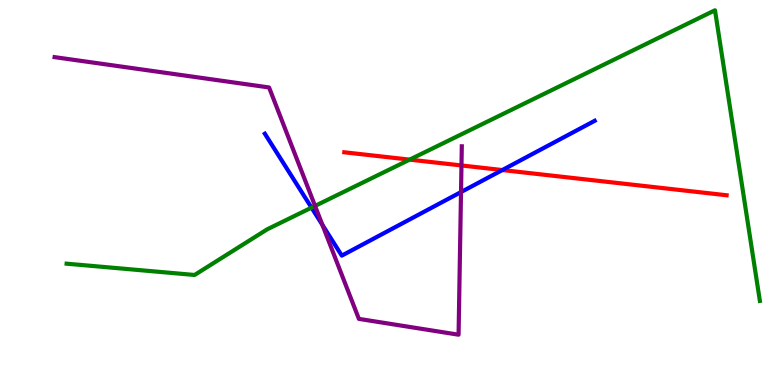[{'lines': ['blue', 'red'], 'intersections': [{'x': 6.48, 'y': 5.58}]}, {'lines': ['green', 'red'], 'intersections': [{'x': 5.29, 'y': 5.85}]}, {'lines': ['purple', 'red'], 'intersections': [{'x': 5.95, 'y': 5.7}]}, {'lines': ['blue', 'green'], 'intersections': [{'x': 4.02, 'y': 4.61}]}, {'lines': ['blue', 'purple'], 'intersections': [{'x': 4.16, 'y': 4.16}, {'x': 5.95, 'y': 5.01}]}, {'lines': ['green', 'purple'], 'intersections': [{'x': 4.07, 'y': 4.65}]}]